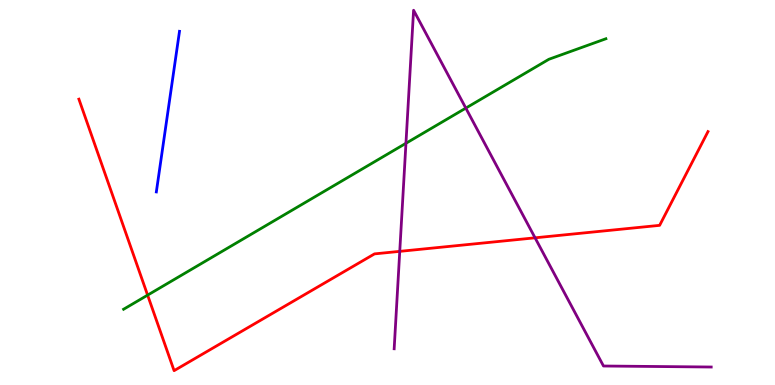[{'lines': ['blue', 'red'], 'intersections': []}, {'lines': ['green', 'red'], 'intersections': [{'x': 1.9, 'y': 2.33}]}, {'lines': ['purple', 'red'], 'intersections': [{'x': 5.16, 'y': 3.47}, {'x': 6.9, 'y': 3.82}]}, {'lines': ['blue', 'green'], 'intersections': []}, {'lines': ['blue', 'purple'], 'intersections': []}, {'lines': ['green', 'purple'], 'intersections': [{'x': 5.24, 'y': 6.28}, {'x': 6.01, 'y': 7.19}]}]